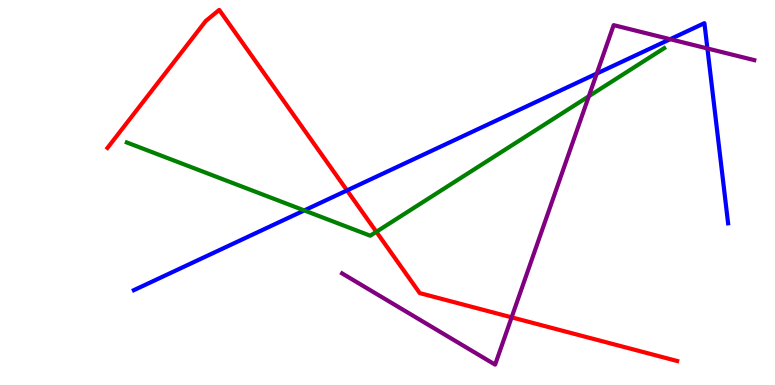[{'lines': ['blue', 'red'], 'intersections': [{'x': 4.48, 'y': 5.05}]}, {'lines': ['green', 'red'], 'intersections': [{'x': 4.86, 'y': 3.98}]}, {'lines': ['purple', 'red'], 'intersections': [{'x': 6.6, 'y': 1.76}]}, {'lines': ['blue', 'green'], 'intersections': [{'x': 3.93, 'y': 4.53}]}, {'lines': ['blue', 'purple'], 'intersections': [{'x': 7.7, 'y': 8.09}, {'x': 8.65, 'y': 8.98}, {'x': 9.13, 'y': 8.74}]}, {'lines': ['green', 'purple'], 'intersections': [{'x': 7.6, 'y': 7.5}]}]